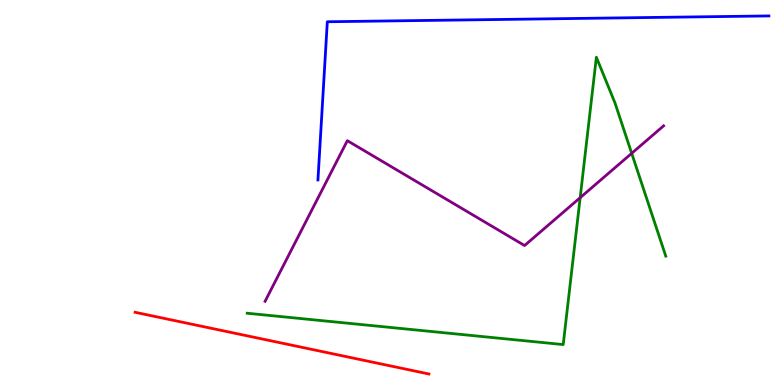[{'lines': ['blue', 'red'], 'intersections': []}, {'lines': ['green', 'red'], 'intersections': []}, {'lines': ['purple', 'red'], 'intersections': []}, {'lines': ['blue', 'green'], 'intersections': []}, {'lines': ['blue', 'purple'], 'intersections': []}, {'lines': ['green', 'purple'], 'intersections': [{'x': 7.49, 'y': 4.87}, {'x': 8.15, 'y': 6.02}]}]